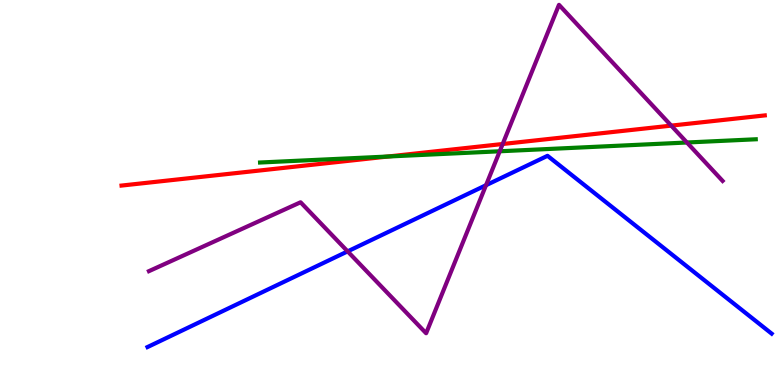[{'lines': ['blue', 'red'], 'intersections': []}, {'lines': ['green', 'red'], 'intersections': [{'x': 5.01, 'y': 5.93}]}, {'lines': ['purple', 'red'], 'intersections': [{'x': 6.49, 'y': 6.26}, {'x': 8.66, 'y': 6.74}]}, {'lines': ['blue', 'green'], 'intersections': []}, {'lines': ['blue', 'purple'], 'intersections': [{'x': 4.49, 'y': 3.47}, {'x': 6.27, 'y': 5.19}]}, {'lines': ['green', 'purple'], 'intersections': [{'x': 6.45, 'y': 6.07}, {'x': 8.86, 'y': 6.3}]}]